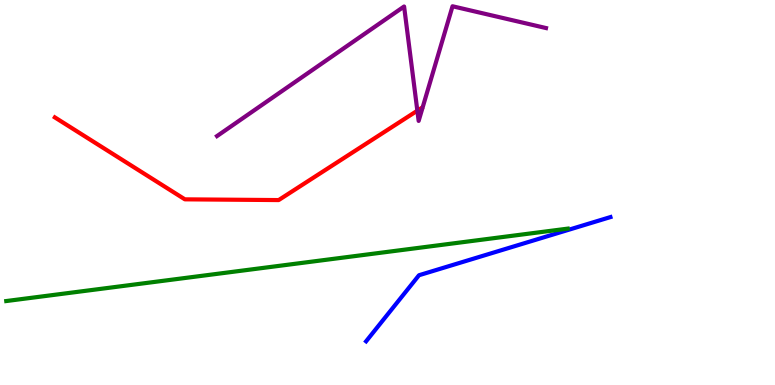[{'lines': ['blue', 'red'], 'intersections': []}, {'lines': ['green', 'red'], 'intersections': []}, {'lines': ['purple', 'red'], 'intersections': [{'x': 5.39, 'y': 7.12}]}, {'lines': ['blue', 'green'], 'intersections': []}, {'lines': ['blue', 'purple'], 'intersections': []}, {'lines': ['green', 'purple'], 'intersections': []}]